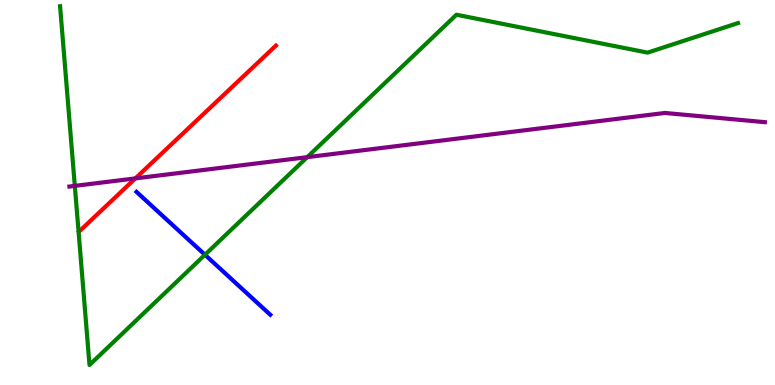[{'lines': ['blue', 'red'], 'intersections': []}, {'lines': ['green', 'red'], 'intersections': []}, {'lines': ['purple', 'red'], 'intersections': [{'x': 1.75, 'y': 5.37}]}, {'lines': ['blue', 'green'], 'intersections': [{'x': 2.64, 'y': 3.38}]}, {'lines': ['blue', 'purple'], 'intersections': []}, {'lines': ['green', 'purple'], 'intersections': [{'x': 0.965, 'y': 5.17}, {'x': 3.96, 'y': 5.92}]}]